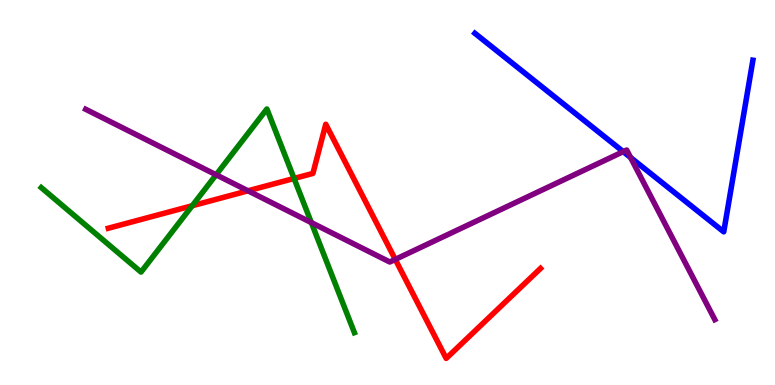[{'lines': ['blue', 'red'], 'intersections': []}, {'lines': ['green', 'red'], 'intersections': [{'x': 2.48, 'y': 4.66}, {'x': 3.79, 'y': 5.36}]}, {'lines': ['purple', 'red'], 'intersections': [{'x': 3.2, 'y': 5.04}, {'x': 5.1, 'y': 3.26}]}, {'lines': ['blue', 'green'], 'intersections': []}, {'lines': ['blue', 'purple'], 'intersections': [{'x': 8.04, 'y': 6.06}, {'x': 8.14, 'y': 5.91}]}, {'lines': ['green', 'purple'], 'intersections': [{'x': 2.79, 'y': 5.46}, {'x': 4.02, 'y': 4.22}]}]